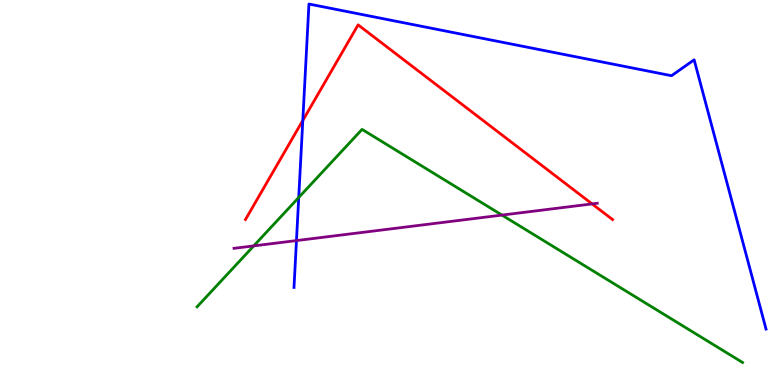[{'lines': ['blue', 'red'], 'intersections': [{'x': 3.91, 'y': 6.87}]}, {'lines': ['green', 'red'], 'intersections': []}, {'lines': ['purple', 'red'], 'intersections': [{'x': 7.64, 'y': 4.7}]}, {'lines': ['blue', 'green'], 'intersections': [{'x': 3.85, 'y': 4.87}]}, {'lines': ['blue', 'purple'], 'intersections': [{'x': 3.83, 'y': 3.75}]}, {'lines': ['green', 'purple'], 'intersections': [{'x': 3.27, 'y': 3.61}, {'x': 6.48, 'y': 4.41}]}]